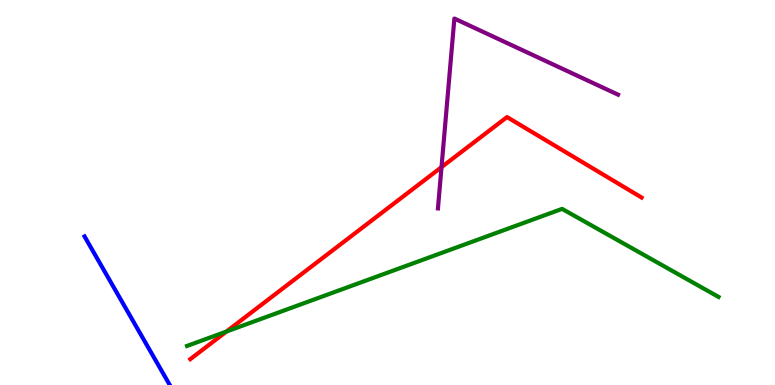[{'lines': ['blue', 'red'], 'intersections': []}, {'lines': ['green', 'red'], 'intersections': [{'x': 2.92, 'y': 1.39}]}, {'lines': ['purple', 'red'], 'intersections': [{'x': 5.7, 'y': 5.66}]}, {'lines': ['blue', 'green'], 'intersections': []}, {'lines': ['blue', 'purple'], 'intersections': []}, {'lines': ['green', 'purple'], 'intersections': []}]